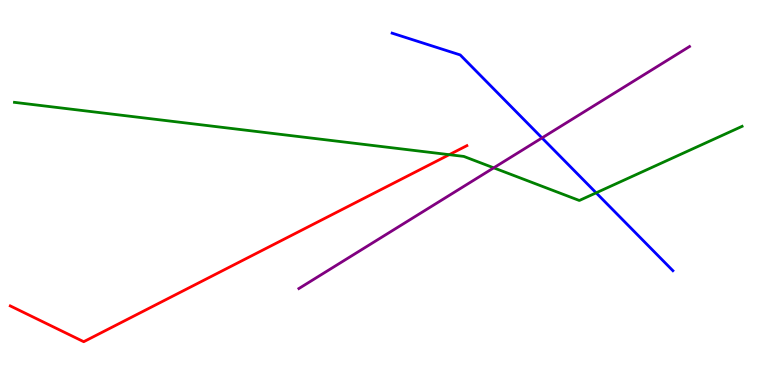[{'lines': ['blue', 'red'], 'intersections': []}, {'lines': ['green', 'red'], 'intersections': [{'x': 5.8, 'y': 5.98}]}, {'lines': ['purple', 'red'], 'intersections': []}, {'lines': ['blue', 'green'], 'intersections': [{'x': 7.69, 'y': 4.99}]}, {'lines': ['blue', 'purple'], 'intersections': [{'x': 6.99, 'y': 6.42}]}, {'lines': ['green', 'purple'], 'intersections': [{'x': 6.37, 'y': 5.64}]}]